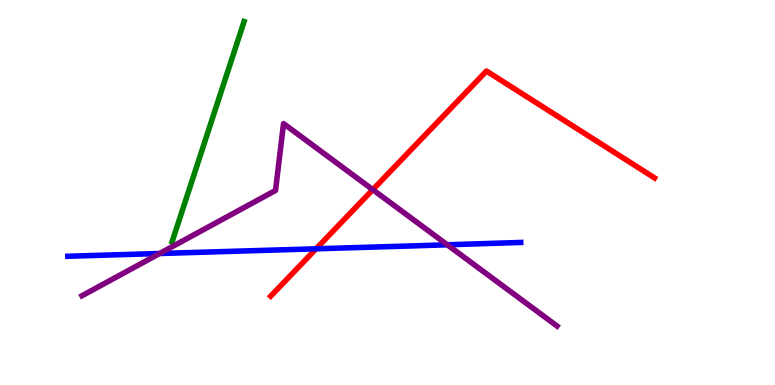[{'lines': ['blue', 'red'], 'intersections': [{'x': 4.08, 'y': 3.54}]}, {'lines': ['green', 'red'], 'intersections': []}, {'lines': ['purple', 'red'], 'intersections': [{'x': 4.81, 'y': 5.07}]}, {'lines': ['blue', 'green'], 'intersections': []}, {'lines': ['blue', 'purple'], 'intersections': [{'x': 2.06, 'y': 3.42}, {'x': 5.77, 'y': 3.64}]}, {'lines': ['green', 'purple'], 'intersections': []}]